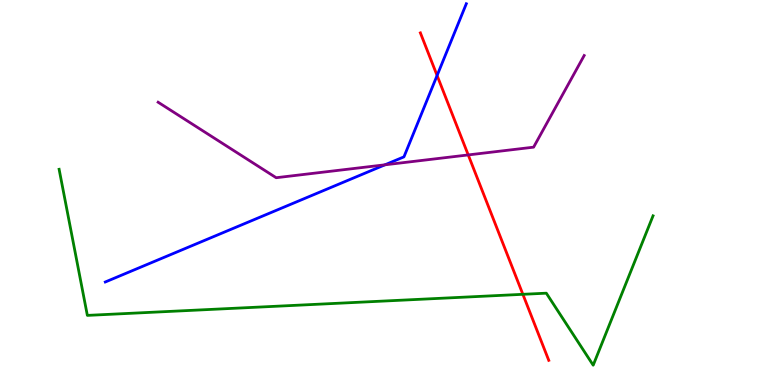[{'lines': ['blue', 'red'], 'intersections': [{'x': 5.64, 'y': 8.04}]}, {'lines': ['green', 'red'], 'intersections': [{'x': 6.75, 'y': 2.36}]}, {'lines': ['purple', 'red'], 'intersections': [{'x': 6.04, 'y': 5.98}]}, {'lines': ['blue', 'green'], 'intersections': []}, {'lines': ['blue', 'purple'], 'intersections': [{'x': 4.97, 'y': 5.72}]}, {'lines': ['green', 'purple'], 'intersections': []}]